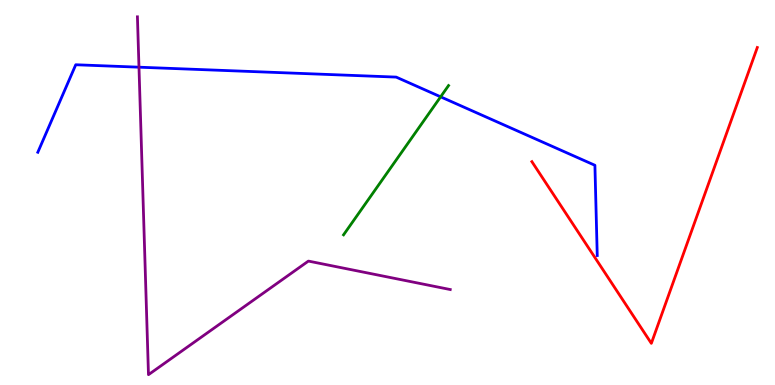[{'lines': ['blue', 'red'], 'intersections': []}, {'lines': ['green', 'red'], 'intersections': []}, {'lines': ['purple', 'red'], 'intersections': []}, {'lines': ['blue', 'green'], 'intersections': [{'x': 5.69, 'y': 7.49}]}, {'lines': ['blue', 'purple'], 'intersections': [{'x': 1.79, 'y': 8.25}]}, {'lines': ['green', 'purple'], 'intersections': []}]